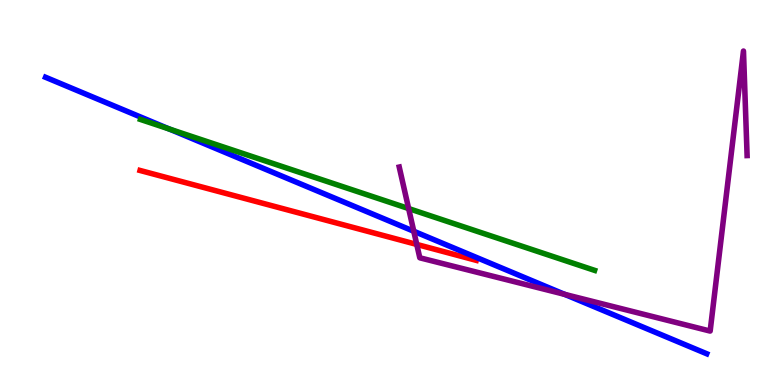[{'lines': ['blue', 'red'], 'intersections': []}, {'lines': ['green', 'red'], 'intersections': []}, {'lines': ['purple', 'red'], 'intersections': [{'x': 5.38, 'y': 3.65}]}, {'lines': ['blue', 'green'], 'intersections': [{'x': 2.19, 'y': 6.65}]}, {'lines': ['blue', 'purple'], 'intersections': [{'x': 5.34, 'y': 3.99}, {'x': 7.29, 'y': 2.35}]}, {'lines': ['green', 'purple'], 'intersections': [{'x': 5.27, 'y': 4.58}]}]